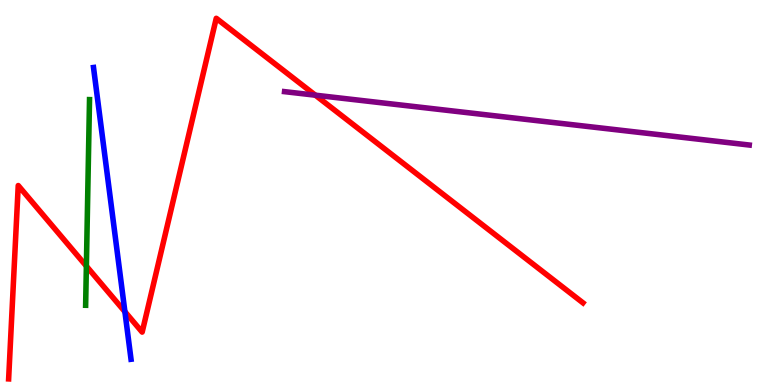[{'lines': ['blue', 'red'], 'intersections': [{'x': 1.61, 'y': 1.9}]}, {'lines': ['green', 'red'], 'intersections': [{'x': 1.11, 'y': 3.09}]}, {'lines': ['purple', 'red'], 'intersections': [{'x': 4.07, 'y': 7.53}]}, {'lines': ['blue', 'green'], 'intersections': []}, {'lines': ['blue', 'purple'], 'intersections': []}, {'lines': ['green', 'purple'], 'intersections': []}]